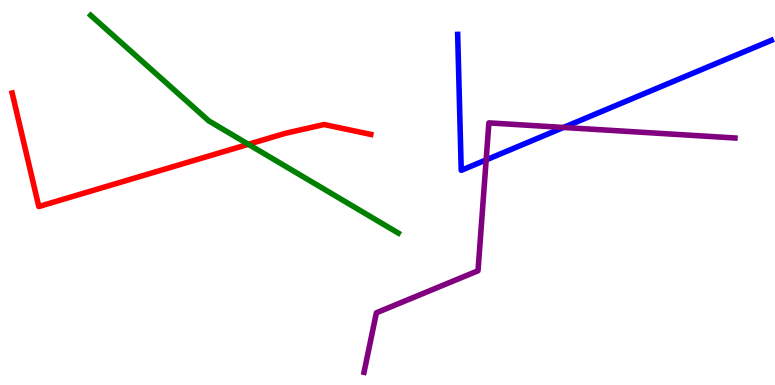[{'lines': ['blue', 'red'], 'intersections': []}, {'lines': ['green', 'red'], 'intersections': [{'x': 3.2, 'y': 6.25}]}, {'lines': ['purple', 'red'], 'intersections': []}, {'lines': ['blue', 'green'], 'intersections': []}, {'lines': ['blue', 'purple'], 'intersections': [{'x': 6.27, 'y': 5.85}, {'x': 7.27, 'y': 6.69}]}, {'lines': ['green', 'purple'], 'intersections': []}]